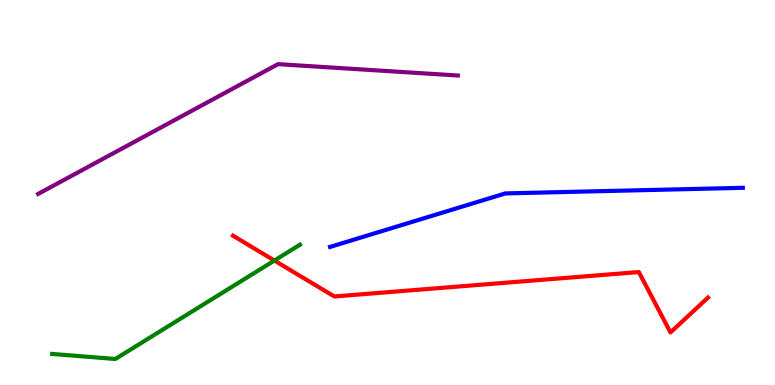[{'lines': ['blue', 'red'], 'intersections': []}, {'lines': ['green', 'red'], 'intersections': [{'x': 3.54, 'y': 3.23}]}, {'lines': ['purple', 'red'], 'intersections': []}, {'lines': ['blue', 'green'], 'intersections': []}, {'lines': ['blue', 'purple'], 'intersections': []}, {'lines': ['green', 'purple'], 'intersections': []}]